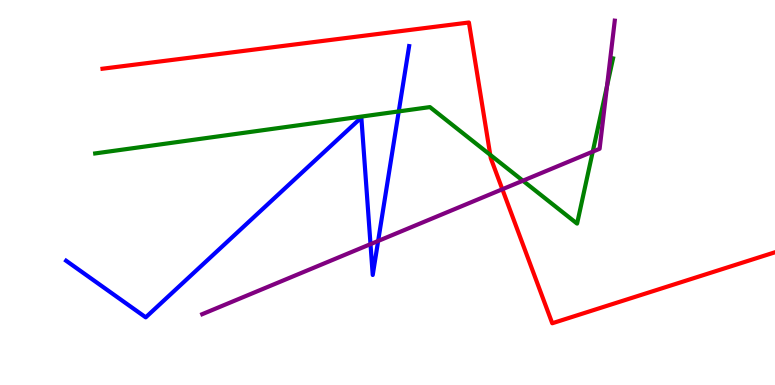[{'lines': ['blue', 'red'], 'intersections': []}, {'lines': ['green', 'red'], 'intersections': [{'x': 6.33, 'y': 5.98}]}, {'lines': ['purple', 'red'], 'intersections': [{'x': 6.48, 'y': 5.08}]}, {'lines': ['blue', 'green'], 'intersections': [{'x': 5.15, 'y': 7.11}]}, {'lines': ['blue', 'purple'], 'intersections': [{'x': 4.78, 'y': 3.66}, {'x': 4.88, 'y': 3.74}]}, {'lines': ['green', 'purple'], 'intersections': [{'x': 6.75, 'y': 5.31}, {'x': 7.65, 'y': 6.06}, {'x': 7.83, 'y': 7.77}]}]